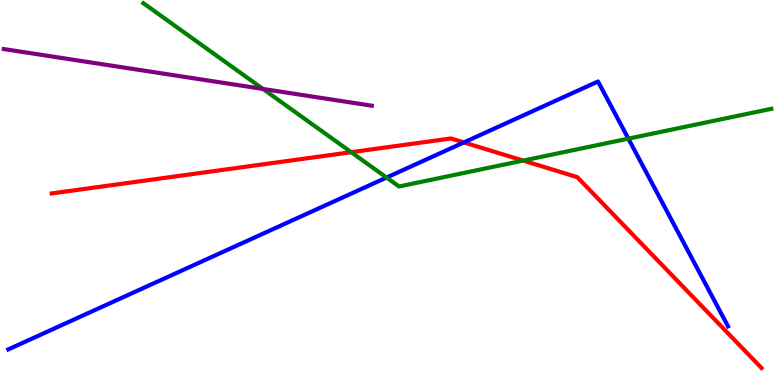[{'lines': ['blue', 'red'], 'intersections': [{'x': 5.99, 'y': 6.3}]}, {'lines': ['green', 'red'], 'intersections': [{'x': 4.53, 'y': 6.05}, {'x': 6.75, 'y': 5.83}]}, {'lines': ['purple', 'red'], 'intersections': []}, {'lines': ['blue', 'green'], 'intersections': [{'x': 4.99, 'y': 5.39}, {'x': 8.11, 'y': 6.4}]}, {'lines': ['blue', 'purple'], 'intersections': []}, {'lines': ['green', 'purple'], 'intersections': [{'x': 3.39, 'y': 7.69}]}]